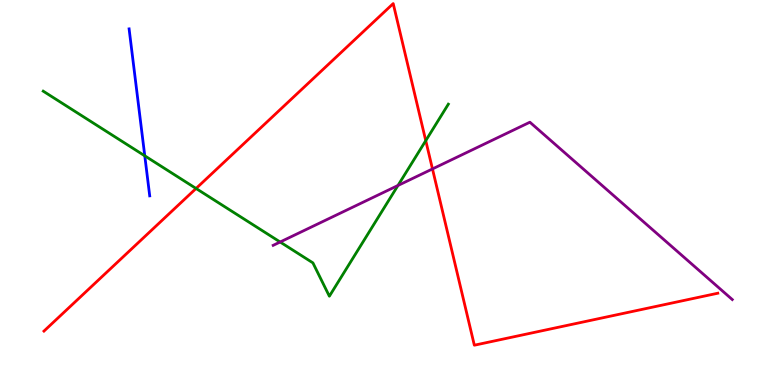[{'lines': ['blue', 'red'], 'intersections': []}, {'lines': ['green', 'red'], 'intersections': [{'x': 2.53, 'y': 5.1}, {'x': 5.49, 'y': 6.35}]}, {'lines': ['purple', 'red'], 'intersections': [{'x': 5.58, 'y': 5.61}]}, {'lines': ['blue', 'green'], 'intersections': [{'x': 1.87, 'y': 5.95}]}, {'lines': ['blue', 'purple'], 'intersections': []}, {'lines': ['green', 'purple'], 'intersections': [{'x': 3.61, 'y': 3.71}, {'x': 5.14, 'y': 5.18}]}]